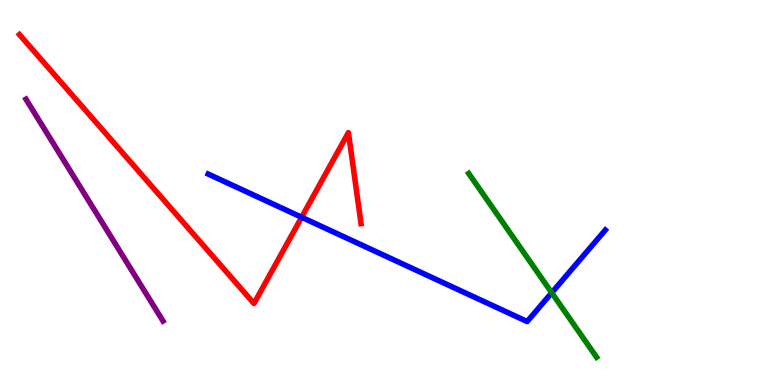[{'lines': ['blue', 'red'], 'intersections': [{'x': 3.89, 'y': 4.36}]}, {'lines': ['green', 'red'], 'intersections': []}, {'lines': ['purple', 'red'], 'intersections': []}, {'lines': ['blue', 'green'], 'intersections': [{'x': 7.12, 'y': 2.4}]}, {'lines': ['blue', 'purple'], 'intersections': []}, {'lines': ['green', 'purple'], 'intersections': []}]